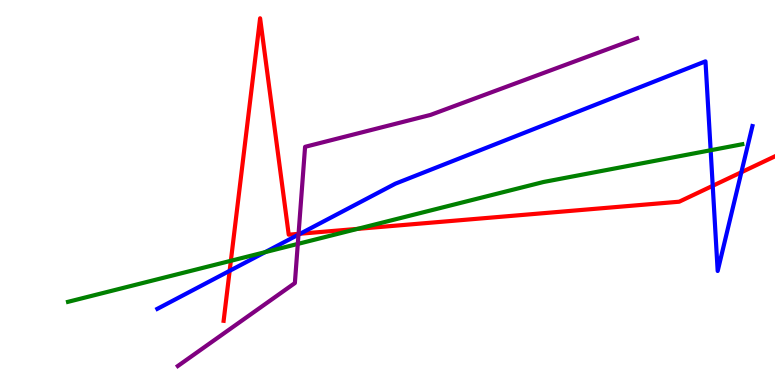[{'lines': ['blue', 'red'], 'intersections': [{'x': 2.96, 'y': 2.97}, {'x': 3.87, 'y': 3.93}, {'x': 9.2, 'y': 5.17}, {'x': 9.57, 'y': 5.53}]}, {'lines': ['green', 'red'], 'intersections': [{'x': 2.98, 'y': 3.23}, {'x': 4.61, 'y': 4.06}]}, {'lines': ['purple', 'red'], 'intersections': [{'x': 3.85, 'y': 3.93}]}, {'lines': ['blue', 'green'], 'intersections': [{'x': 3.42, 'y': 3.45}, {'x': 9.17, 'y': 6.1}]}, {'lines': ['blue', 'purple'], 'intersections': [{'x': 3.85, 'y': 3.91}]}, {'lines': ['green', 'purple'], 'intersections': [{'x': 3.84, 'y': 3.66}]}]